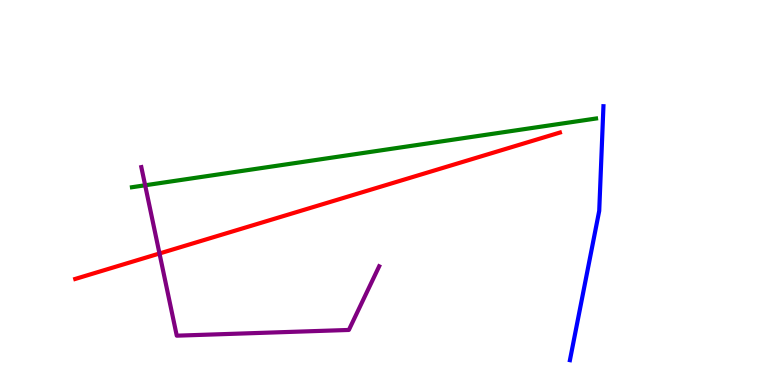[{'lines': ['blue', 'red'], 'intersections': []}, {'lines': ['green', 'red'], 'intersections': []}, {'lines': ['purple', 'red'], 'intersections': [{'x': 2.06, 'y': 3.42}]}, {'lines': ['blue', 'green'], 'intersections': []}, {'lines': ['blue', 'purple'], 'intersections': []}, {'lines': ['green', 'purple'], 'intersections': [{'x': 1.87, 'y': 5.19}]}]